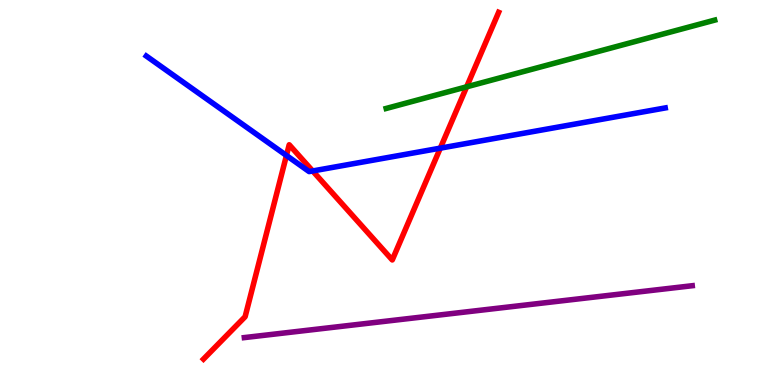[{'lines': ['blue', 'red'], 'intersections': [{'x': 3.7, 'y': 5.96}, {'x': 4.03, 'y': 5.56}, {'x': 5.68, 'y': 6.15}]}, {'lines': ['green', 'red'], 'intersections': [{'x': 6.02, 'y': 7.74}]}, {'lines': ['purple', 'red'], 'intersections': []}, {'lines': ['blue', 'green'], 'intersections': []}, {'lines': ['blue', 'purple'], 'intersections': []}, {'lines': ['green', 'purple'], 'intersections': []}]